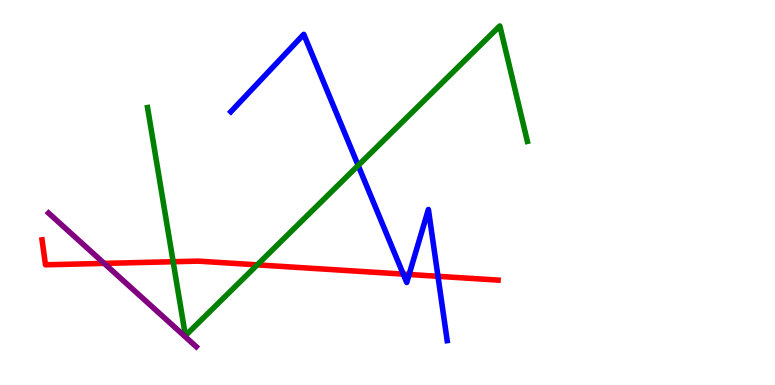[{'lines': ['blue', 'red'], 'intersections': [{'x': 5.2, 'y': 2.88}, {'x': 5.28, 'y': 2.87}, {'x': 5.65, 'y': 2.82}]}, {'lines': ['green', 'red'], 'intersections': [{'x': 2.23, 'y': 3.2}, {'x': 3.32, 'y': 3.12}]}, {'lines': ['purple', 'red'], 'intersections': [{'x': 1.34, 'y': 3.16}]}, {'lines': ['blue', 'green'], 'intersections': [{'x': 4.62, 'y': 5.7}]}, {'lines': ['blue', 'purple'], 'intersections': []}, {'lines': ['green', 'purple'], 'intersections': []}]